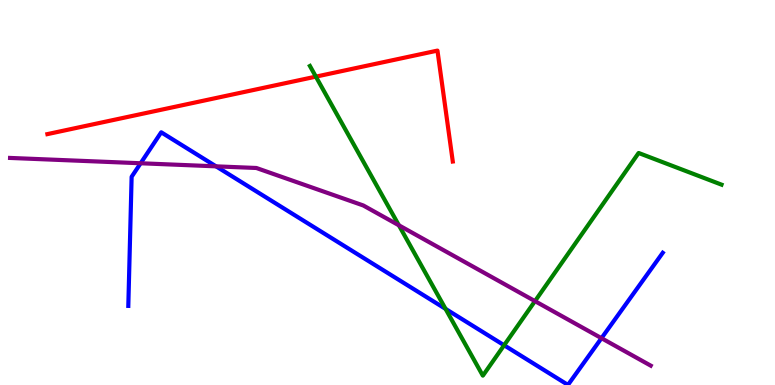[{'lines': ['blue', 'red'], 'intersections': []}, {'lines': ['green', 'red'], 'intersections': [{'x': 4.08, 'y': 8.01}]}, {'lines': ['purple', 'red'], 'intersections': []}, {'lines': ['blue', 'green'], 'intersections': [{'x': 5.75, 'y': 1.98}, {'x': 6.5, 'y': 1.03}]}, {'lines': ['blue', 'purple'], 'intersections': [{'x': 1.81, 'y': 5.76}, {'x': 2.79, 'y': 5.68}, {'x': 7.76, 'y': 1.22}]}, {'lines': ['green', 'purple'], 'intersections': [{'x': 5.15, 'y': 4.15}, {'x': 6.9, 'y': 2.18}]}]